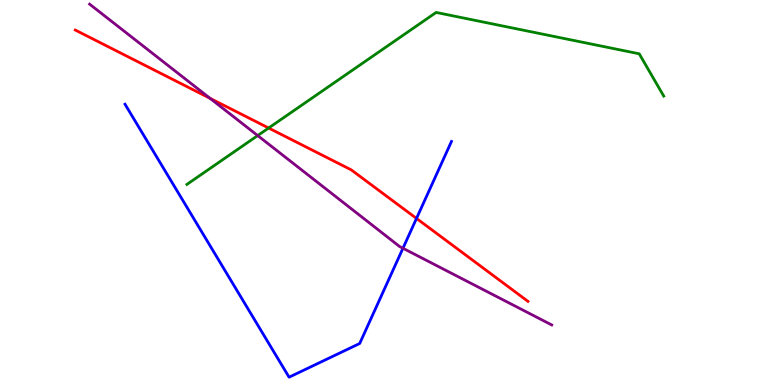[{'lines': ['blue', 'red'], 'intersections': [{'x': 5.37, 'y': 4.33}]}, {'lines': ['green', 'red'], 'intersections': [{'x': 3.47, 'y': 6.67}]}, {'lines': ['purple', 'red'], 'intersections': [{'x': 2.71, 'y': 7.45}]}, {'lines': ['blue', 'green'], 'intersections': []}, {'lines': ['blue', 'purple'], 'intersections': [{'x': 5.2, 'y': 3.55}]}, {'lines': ['green', 'purple'], 'intersections': [{'x': 3.33, 'y': 6.48}]}]